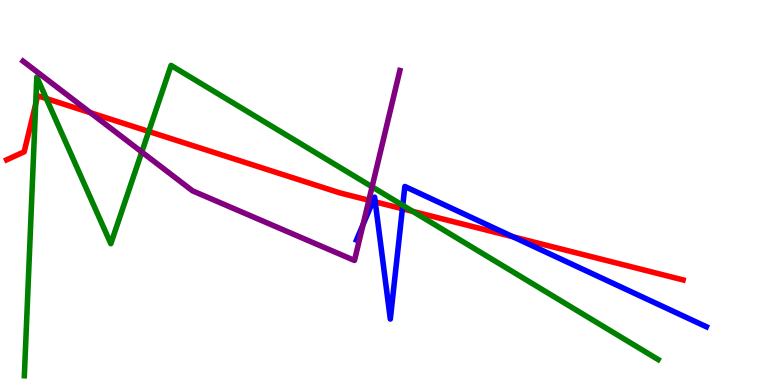[{'lines': ['blue', 'red'], 'intersections': [{'x': 4.81, 'y': 4.77}, {'x': 4.84, 'y': 4.76}, {'x': 5.19, 'y': 4.58}, {'x': 6.62, 'y': 3.85}]}, {'lines': ['green', 'red'], 'intersections': [{'x': 0.46, 'y': 7.3}, {'x': 0.598, 'y': 7.44}, {'x': 1.92, 'y': 6.59}, {'x': 5.33, 'y': 4.51}]}, {'lines': ['purple', 'red'], 'intersections': [{'x': 1.17, 'y': 7.07}, {'x': 4.76, 'y': 4.8}]}, {'lines': ['blue', 'green'], 'intersections': [{'x': 5.2, 'y': 4.67}]}, {'lines': ['blue', 'purple'], 'intersections': [{'x': 4.69, 'y': 4.17}]}, {'lines': ['green', 'purple'], 'intersections': [{'x': 1.83, 'y': 6.05}, {'x': 4.8, 'y': 5.15}]}]